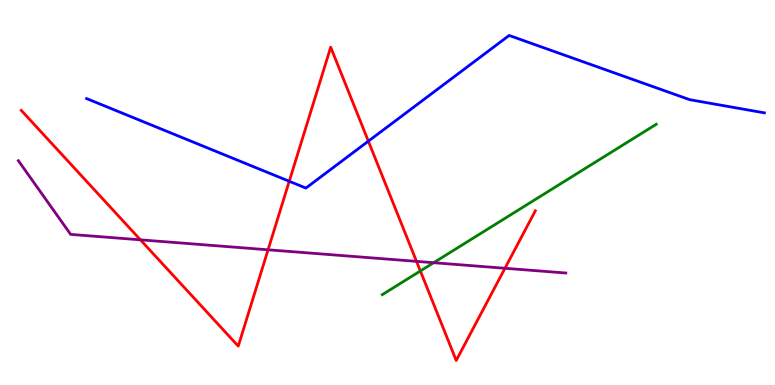[{'lines': ['blue', 'red'], 'intersections': [{'x': 3.73, 'y': 5.29}, {'x': 4.75, 'y': 6.33}]}, {'lines': ['green', 'red'], 'intersections': [{'x': 5.42, 'y': 2.96}]}, {'lines': ['purple', 'red'], 'intersections': [{'x': 1.81, 'y': 3.77}, {'x': 3.46, 'y': 3.51}, {'x': 5.37, 'y': 3.21}, {'x': 6.52, 'y': 3.03}]}, {'lines': ['blue', 'green'], 'intersections': []}, {'lines': ['blue', 'purple'], 'intersections': []}, {'lines': ['green', 'purple'], 'intersections': [{'x': 5.6, 'y': 3.18}]}]